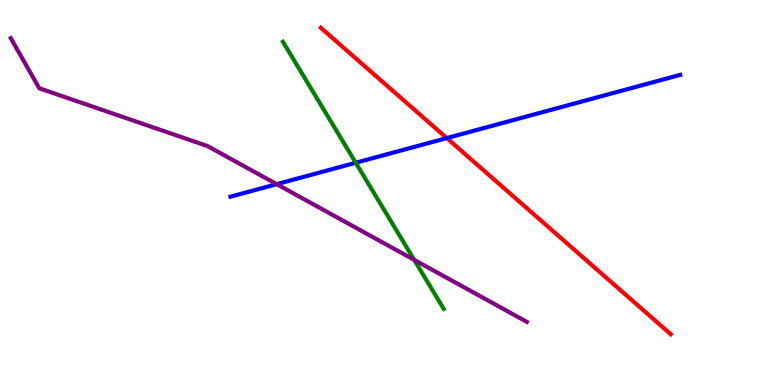[{'lines': ['blue', 'red'], 'intersections': [{'x': 5.77, 'y': 6.41}]}, {'lines': ['green', 'red'], 'intersections': []}, {'lines': ['purple', 'red'], 'intersections': []}, {'lines': ['blue', 'green'], 'intersections': [{'x': 4.59, 'y': 5.77}]}, {'lines': ['blue', 'purple'], 'intersections': [{'x': 3.57, 'y': 5.22}]}, {'lines': ['green', 'purple'], 'intersections': [{'x': 5.34, 'y': 3.25}]}]